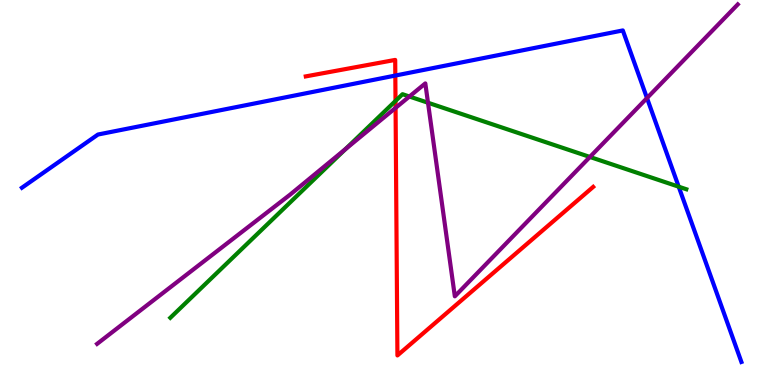[{'lines': ['blue', 'red'], 'intersections': [{'x': 5.1, 'y': 8.04}]}, {'lines': ['green', 'red'], 'intersections': [{'x': 5.1, 'y': 7.38}]}, {'lines': ['purple', 'red'], 'intersections': [{'x': 5.1, 'y': 7.2}]}, {'lines': ['blue', 'green'], 'intersections': [{'x': 8.76, 'y': 5.15}]}, {'lines': ['blue', 'purple'], 'intersections': [{'x': 8.35, 'y': 7.45}]}, {'lines': ['green', 'purple'], 'intersections': [{'x': 4.46, 'y': 6.13}, {'x': 5.28, 'y': 7.49}, {'x': 5.52, 'y': 7.33}, {'x': 7.61, 'y': 5.92}]}]